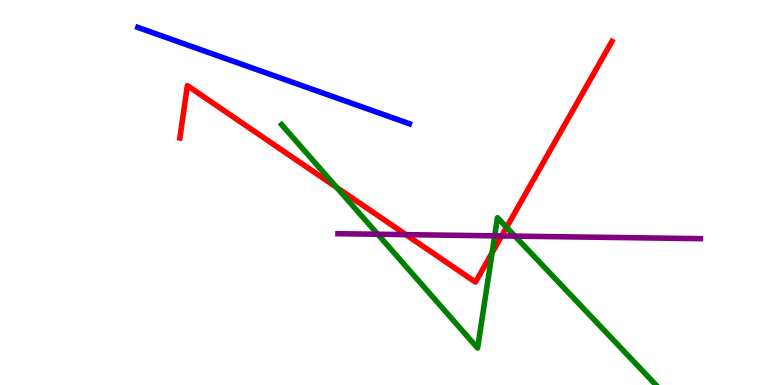[{'lines': ['blue', 'red'], 'intersections': []}, {'lines': ['green', 'red'], 'intersections': [{'x': 4.35, 'y': 5.13}, {'x': 6.35, 'y': 3.43}, {'x': 6.54, 'y': 4.1}]}, {'lines': ['purple', 'red'], 'intersections': [{'x': 5.24, 'y': 3.91}, {'x': 6.47, 'y': 3.87}]}, {'lines': ['blue', 'green'], 'intersections': []}, {'lines': ['blue', 'purple'], 'intersections': []}, {'lines': ['green', 'purple'], 'intersections': [{'x': 4.87, 'y': 3.92}, {'x': 6.38, 'y': 3.87}, {'x': 6.64, 'y': 3.87}]}]